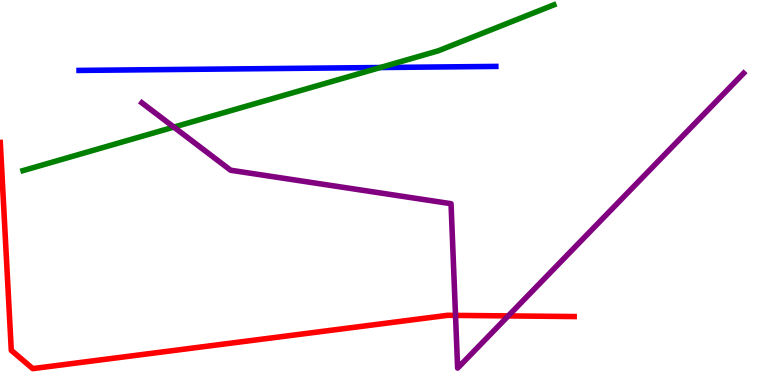[{'lines': ['blue', 'red'], 'intersections': []}, {'lines': ['green', 'red'], 'intersections': []}, {'lines': ['purple', 'red'], 'intersections': [{'x': 5.88, 'y': 1.81}, {'x': 6.56, 'y': 1.79}]}, {'lines': ['blue', 'green'], 'intersections': [{'x': 4.91, 'y': 8.25}]}, {'lines': ['blue', 'purple'], 'intersections': []}, {'lines': ['green', 'purple'], 'intersections': [{'x': 2.24, 'y': 6.7}]}]